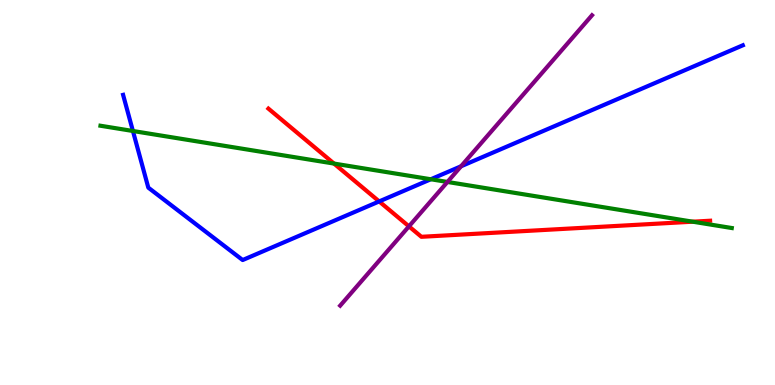[{'lines': ['blue', 'red'], 'intersections': [{'x': 4.89, 'y': 4.77}]}, {'lines': ['green', 'red'], 'intersections': [{'x': 4.31, 'y': 5.75}, {'x': 8.94, 'y': 4.24}]}, {'lines': ['purple', 'red'], 'intersections': [{'x': 5.28, 'y': 4.12}]}, {'lines': ['blue', 'green'], 'intersections': [{'x': 1.72, 'y': 6.6}, {'x': 5.56, 'y': 5.34}]}, {'lines': ['blue', 'purple'], 'intersections': [{'x': 5.95, 'y': 5.68}]}, {'lines': ['green', 'purple'], 'intersections': [{'x': 5.77, 'y': 5.27}]}]